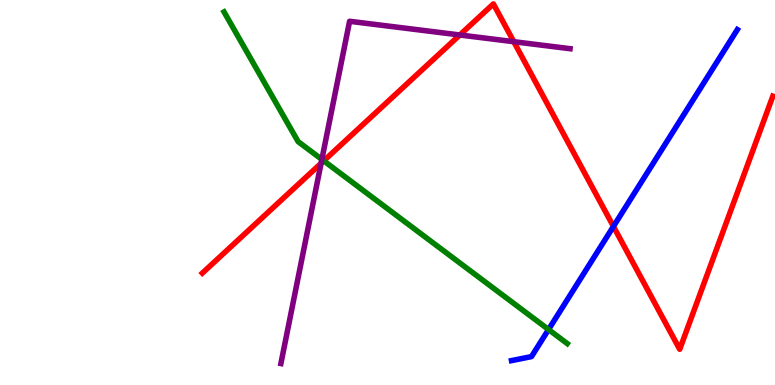[{'lines': ['blue', 'red'], 'intersections': [{'x': 7.92, 'y': 4.12}]}, {'lines': ['green', 'red'], 'intersections': [{'x': 4.18, 'y': 5.82}]}, {'lines': ['purple', 'red'], 'intersections': [{'x': 4.14, 'y': 5.76}, {'x': 5.93, 'y': 9.09}, {'x': 6.63, 'y': 8.92}]}, {'lines': ['blue', 'green'], 'intersections': [{'x': 7.08, 'y': 1.44}]}, {'lines': ['blue', 'purple'], 'intersections': []}, {'lines': ['green', 'purple'], 'intersections': [{'x': 4.15, 'y': 5.86}]}]